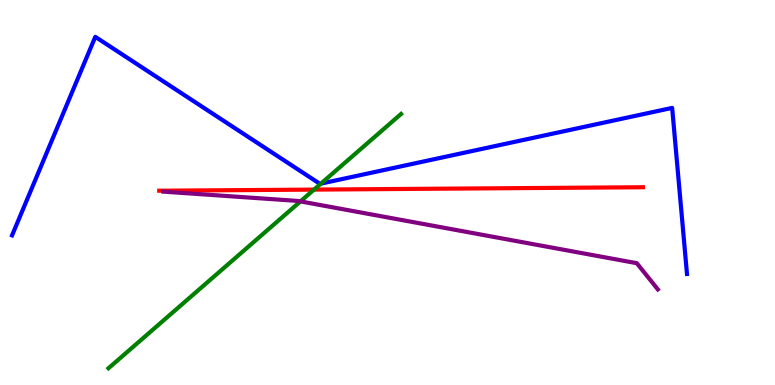[{'lines': ['blue', 'red'], 'intersections': []}, {'lines': ['green', 'red'], 'intersections': [{'x': 4.05, 'y': 5.08}]}, {'lines': ['purple', 'red'], 'intersections': []}, {'lines': ['blue', 'green'], 'intersections': [{'x': 4.14, 'y': 5.23}]}, {'lines': ['blue', 'purple'], 'intersections': []}, {'lines': ['green', 'purple'], 'intersections': [{'x': 3.88, 'y': 4.77}]}]